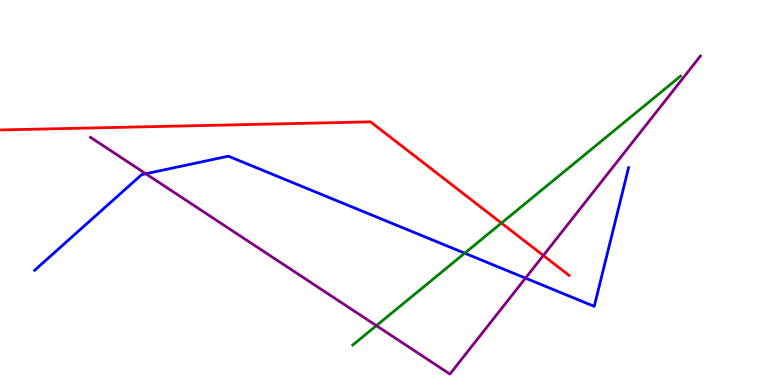[{'lines': ['blue', 'red'], 'intersections': []}, {'lines': ['green', 'red'], 'intersections': [{'x': 6.47, 'y': 4.21}]}, {'lines': ['purple', 'red'], 'intersections': [{'x': 7.01, 'y': 3.36}]}, {'lines': ['blue', 'green'], 'intersections': [{'x': 6.0, 'y': 3.42}]}, {'lines': ['blue', 'purple'], 'intersections': [{'x': 1.88, 'y': 5.49}, {'x': 6.78, 'y': 2.78}]}, {'lines': ['green', 'purple'], 'intersections': [{'x': 4.86, 'y': 1.54}]}]